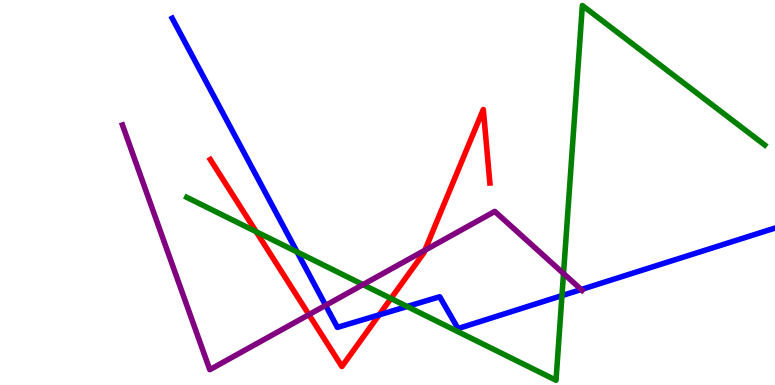[{'lines': ['blue', 'red'], 'intersections': [{'x': 4.89, 'y': 1.82}]}, {'lines': ['green', 'red'], 'intersections': [{'x': 3.31, 'y': 3.98}, {'x': 5.04, 'y': 2.25}]}, {'lines': ['purple', 'red'], 'intersections': [{'x': 3.99, 'y': 1.83}, {'x': 5.48, 'y': 3.5}]}, {'lines': ['blue', 'green'], 'intersections': [{'x': 3.83, 'y': 3.45}, {'x': 5.25, 'y': 2.04}, {'x': 7.25, 'y': 2.32}]}, {'lines': ['blue', 'purple'], 'intersections': [{'x': 4.2, 'y': 2.07}, {'x': 7.5, 'y': 2.48}]}, {'lines': ['green', 'purple'], 'intersections': [{'x': 4.68, 'y': 2.61}, {'x': 7.27, 'y': 2.9}]}]